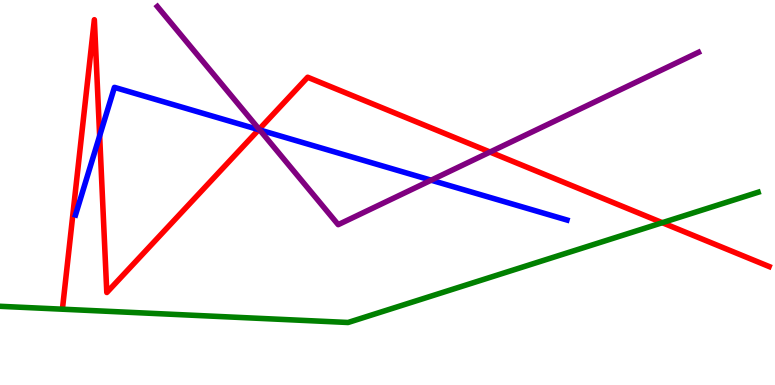[{'lines': ['blue', 'red'], 'intersections': [{'x': 1.29, 'y': 6.47}, {'x': 3.34, 'y': 6.63}]}, {'lines': ['green', 'red'], 'intersections': [{'x': 8.55, 'y': 4.22}]}, {'lines': ['purple', 'red'], 'intersections': [{'x': 3.34, 'y': 6.64}, {'x': 6.32, 'y': 6.05}]}, {'lines': ['blue', 'green'], 'intersections': []}, {'lines': ['blue', 'purple'], 'intersections': [{'x': 3.35, 'y': 6.62}, {'x': 5.56, 'y': 5.32}]}, {'lines': ['green', 'purple'], 'intersections': []}]